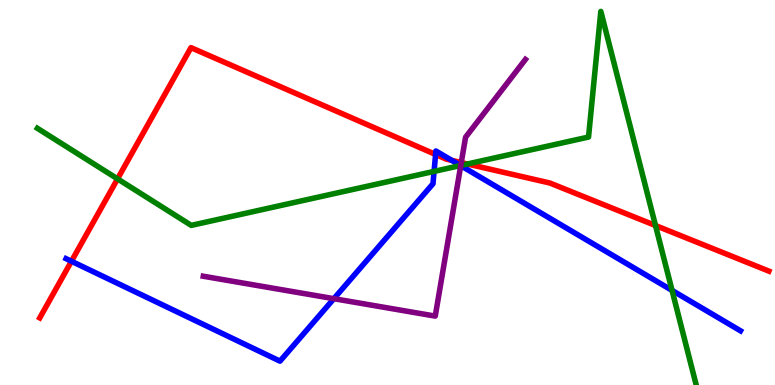[{'lines': ['blue', 'red'], 'intersections': [{'x': 0.922, 'y': 3.21}, {'x': 5.62, 'y': 5.99}, {'x': 5.83, 'y': 5.83}]}, {'lines': ['green', 'red'], 'intersections': [{'x': 1.52, 'y': 5.35}, {'x': 6.03, 'y': 5.74}, {'x': 8.46, 'y': 4.14}]}, {'lines': ['purple', 'red'], 'intersections': [{'x': 5.95, 'y': 5.78}]}, {'lines': ['blue', 'green'], 'intersections': [{'x': 5.6, 'y': 5.55}, {'x': 5.94, 'y': 5.7}, {'x': 8.67, 'y': 2.46}]}, {'lines': ['blue', 'purple'], 'intersections': [{'x': 4.31, 'y': 2.24}, {'x': 5.95, 'y': 5.7}]}, {'lines': ['green', 'purple'], 'intersections': [{'x': 5.95, 'y': 5.7}]}]